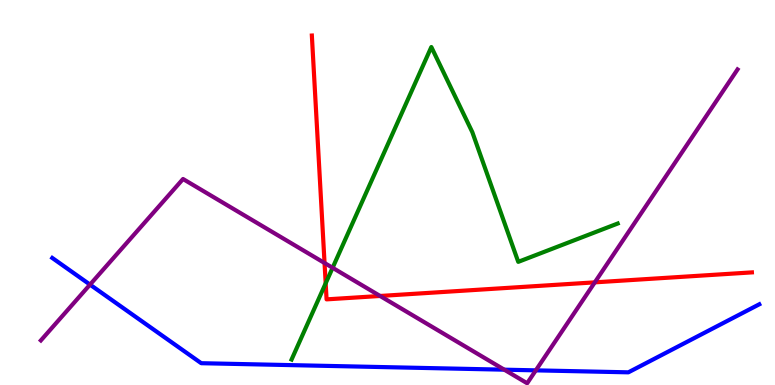[{'lines': ['blue', 'red'], 'intersections': []}, {'lines': ['green', 'red'], 'intersections': [{'x': 4.2, 'y': 2.64}]}, {'lines': ['purple', 'red'], 'intersections': [{'x': 4.19, 'y': 3.17}, {'x': 4.9, 'y': 2.31}, {'x': 7.67, 'y': 2.67}]}, {'lines': ['blue', 'green'], 'intersections': []}, {'lines': ['blue', 'purple'], 'intersections': [{'x': 1.16, 'y': 2.61}, {'x': 6.51, 'y': 0.398}, {'x': 6.91, 'y': 0.38}]}, {'lines': ['green', 'purple'], 'intersections': [{'x': 4.29, 'y': 3.04}]}]